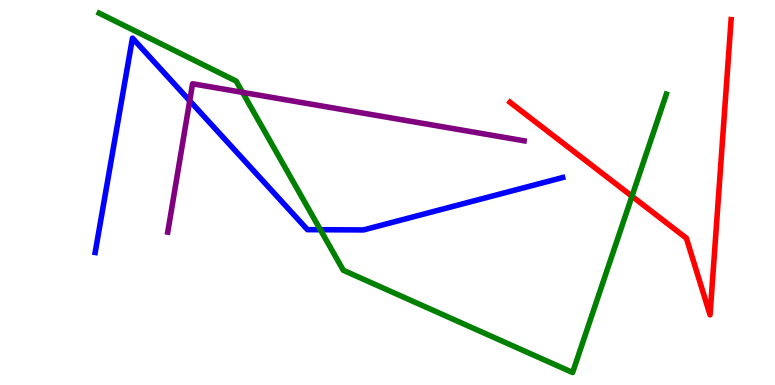[{'lines': ['blue', 'red'], 'intersections': []}, {'lines': ['green', 'red'], 'intersections': [{'x': 8.15, 'y': 4.9}]}, {'lines': ['purple', 'red'], 'intersections': []}, {'lines': ['blue', 'green'], 'intersections': [{'x': 4.13, 'y': 4.03}]}, {'lines': ['blue', 'purple'], 'intersections': [{'x': 2.45, 'y': 7.38}]}, {'lines': ['green', 'purple'], 'intersections': [{'x': 3.13, 'y': 7.6}]}]